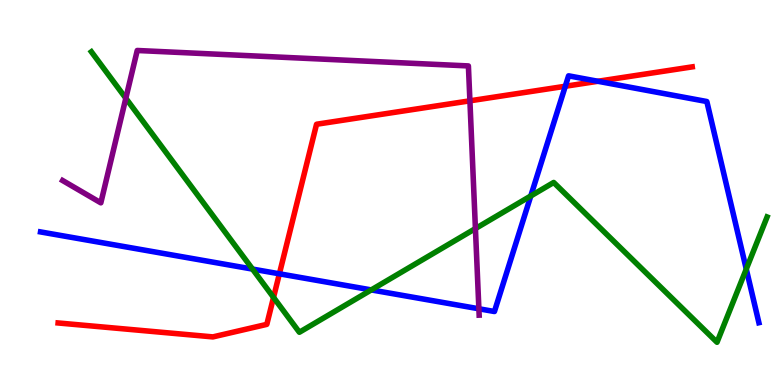[{'lines': ['blue', 'red'], 'intersections': [{'x': 3.61, 'y': 2.89}, {'x': 7.29, 'y': 7.76}, {'x': 7.71, 'y': 7.89}]}, {'lines': ['green', 'red'], 'intersections': [{'x': 3.53, 'y': 2.28}]}, {'lines': ['purple', 'red'], 'intersections': [{'x': 6.06, 'y': 7.38}]}, {'lines': ['blue', 'green'], 'intersections': [{'x': 3.26, 'y': 3.01}, {'x': 4.79, 'y': 2.47}, {'x': 6.85, 'y': 4.91}, {'x': 9.63, 'y': 3.01}]}, {'lines': ['blue', 'purple'], 'intersections': [{'x': 6.18, 'y': 1.98}]}, {'lines': ['green', 'purple'], 'intersections': [{'x': 1.62, 'y': 7.45}, {'x': 6.13, 'y': 4.06}]}]